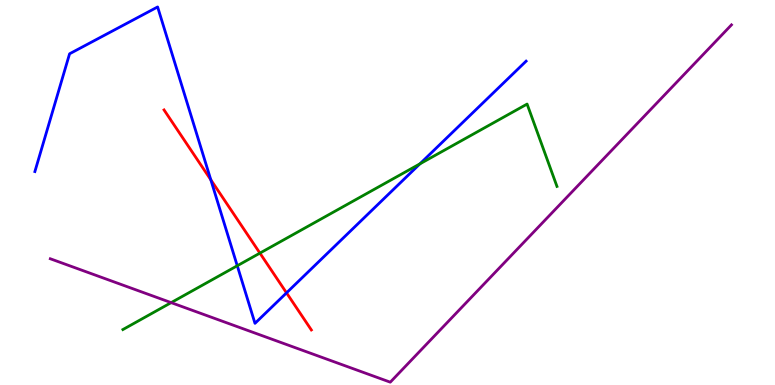[{'lines': ['blue', 'red'], 'intersections': [{'x': 2.72, 'y': 5.33}, {'x': 3.7, 'y': 2.39}]}, {'lines': ['green', 'red'], 'intersections': [{'x': 3.35, 'y': 3.43}]}, {'lines': ['purple', 'red'], 'intersections': []}, {'lines': ['blue', 'green'], 'intersections': [{'x': 3.06, 'y': 3.1}, {'x': 5.42, 'y': 5.74}]}, {'lines': ['blue', 'purple'], 'intersections': []}, {'lines': ['green', 'purple'], 'intersections': [{'x': 2.21, 'y': 2.14}]}]